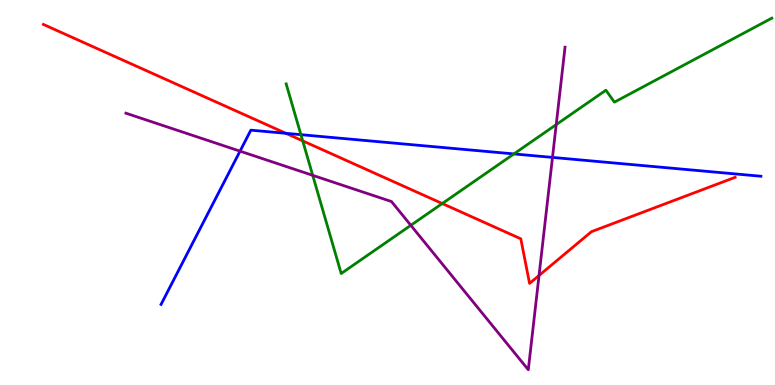[{'lines': ['blue', 'red'], 'intersections': [{'x': 3.69, 'y': 6.54}]}, {'lines': ['green', 'red'], 'intersections': [{'x': 3.91, 'y': 6.34}, {'x': 5.71, 'y': 4.71}]}, {'lines': ['purple', 'red'], 'intersections': [{'x': 6.96, 'y': 2.84}]}, {'lines': ['blue', 'green'], 'intersections': [{'x': 3.88, 'y': 6.5}, {'x': 6.63, 'y': 6.0}]}, {'lines': ['blue', 'purple'], 'intersections': [{'x': 3.1, 'y': 6.07}, {'x': 7.13, 'y': 5.91}]}, {'lines': ['green', 'purple'], 'intersections': [{'x': 4.03, 'y': 5.45}, {'x': 5.3, 'y': 4.15}, {'x': 7.18, 'y': 6.76}]}]